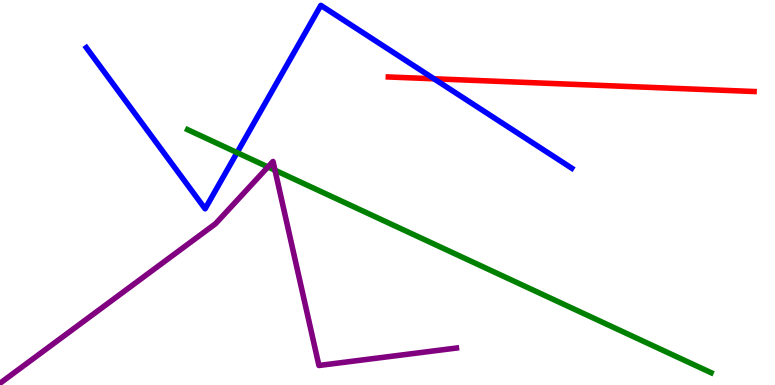[{'lines': ['blue', 'red'], 'intersections': [{'x': 5.6, 'y': 7.95}]}, {'lines': ['green', 'red'], 'intersections': []}, {'lines': ['purple', 'red'], 'intersections': []}, {'lines': ['blue', 'green'], 'intersections': [{'x': 3.06, 'y': 6.04}]}, {'lines': ['blue', 'purple'], 'intersections': []}, {'lines': ['green', 'purple'], 'intersections': [{'x': 3.46, 'y': 5.66}, {'x': 3.55, 'y': 5.58}]}]